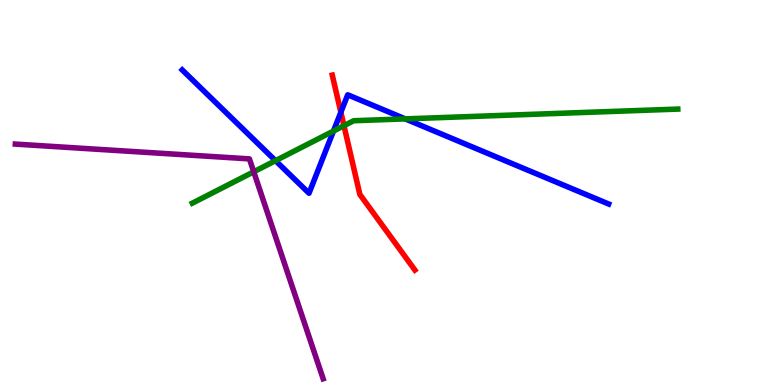[{'lines': ['blue', 'red'], 'intersections': [{'x': 4.4, 'y': 7.08}]}, {'lines': ['green', 'red'], 'intersections': [{'x': 4.44, 'y': 6.74}]}, {'lines': ['purple', 'red'], 'intersections': []}, {'lines': ['blue', 'green'], 'intersections': [{'x': 3.56, 'y': 5.83}, {'x': 4.3, 'y': 6.6}, {'x': 5.23, 'y': 6.91}]}, {'lines': ['blue', 'purple'], 'intersections': []}, {'lines': ['green', 'purple'], 'intersections': [{'x': 3.27, 'y': 5.54}]}]